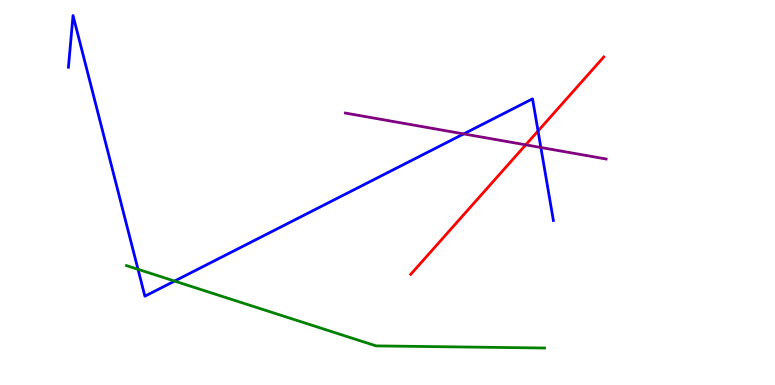[{'lines': ['blue', 'red'], 'intersections': [{'x': 6.94, 'y': 6.6}]}, {'lines': ['green', 'red'], 'intersections': []}, {'lines': ['purple', 'red'], 'intersections': [{'x': 6.78, 'y': 6.24}]}, {'lines': ['blue', 'green'], 'intersections': [{'x': 1.78, 'y': 3.01}, {'x': 2.25, 'y': 2.7}]}, {'lines': ['blue', 'purple'], 'intersections': [{'x': 5.98, 'y': 6.52}, {'x': 6.98, 'y': 6.17}]}, {'lines': ['green', 'purple'], 'intersections': []}]